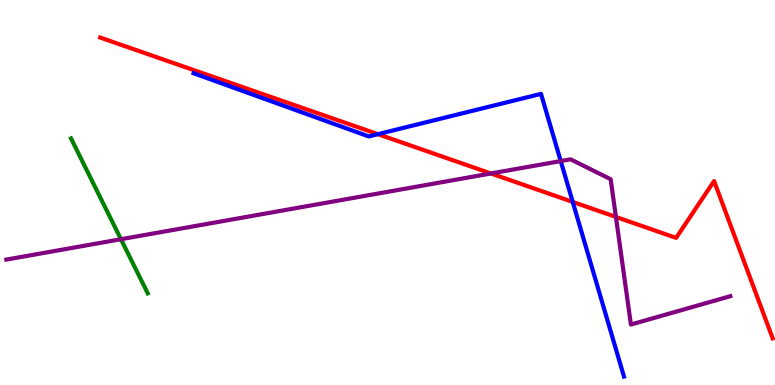[{'lines': ['blue', 'red'], 'intersections': [{'x': 4.88, 'y': 6.52}, {'x': 7.39, 'y': 4.76}]}, {'lines': ['green', 'red'], 'intersections': []}, {'lines': ['purple', 'red'], 'intersections': [{'x': 6.33, 'y': 5.49}, {'x': 7.95, 'y': 4.37}]}, {'lines': ['blue', 'green'], 'intersections': []}, {'lines': ['blue', 'purple'], 'intersections': [{'x': 7.24, 'y': 5.82}]}, {'lines': ['green', 'purple'], 'intersections': [{'x': 1.56, 'y': 3.79}]}]